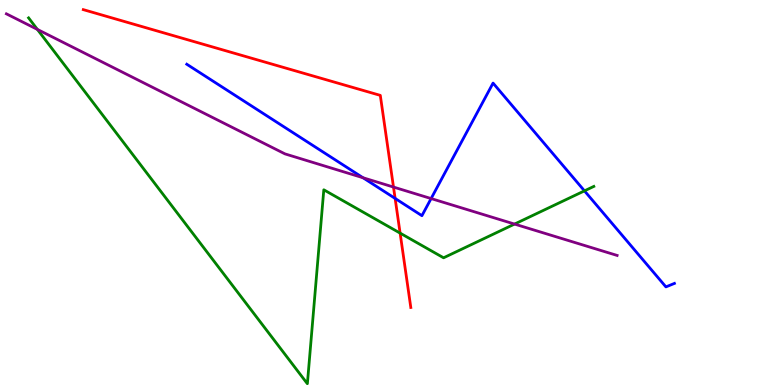[{'lines': ['blue', 'red'], 'intersections': [{'x': 5.1, 'y': 4.85}]}, {'lines': ['green', 'red'], 'intersections': [{'x': 5.16, 'y': 3.94}]}, {'lines': ['purple', 'red'], 'intersections': [{'x': 5.08, 'y': 5.14}]}, {'lines': ['blue', 'green'], 'intersections': [{'x': 7.54, 'y': 5.04}]}, {'lines': ['blue', 'purple'], 'intersections': [{'x': 4.68, 'y': 5.38}, {'x': 5.56, 'y': 4.84}]}, {'lines': ['green', 'purple'], 'intersections': [{'x': 0.482, 'y': 9.24}, {'x': 6.64, 'y': 4.18}]}]